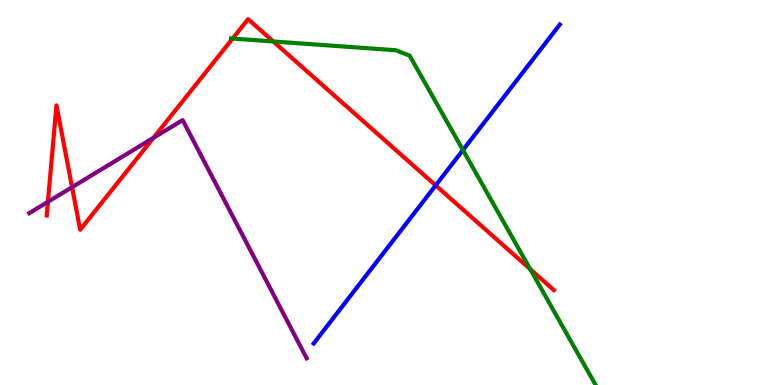[{'lines': ['blue', 'red'], 'intersections': [{'x': 5.62, 'y': 5.18}]}, {'lines': ['green', 'red'], 'intersections': [{'x': 3.0, 'y': 9.0}, {'x': 3.53, 'y': 8.92}, {'x': 6.84, 'y': 3.01}]}, {'lines': ['purple', 'red'], 'intersections': [{'x': 0.618, 'y': 4.76}, {'x': 0.93, 'y': 5.14}, {'x': 1.98, 'y': 6.42}]}, {'lines': ['blue', 'green'], 'intersections': [{'x': 5.97, 'y': 6.1}]}, {'lines': ['blue', 'purple'], 'intersections': []}, {'lines': ['green', 'purple'], 'intersections': []}]